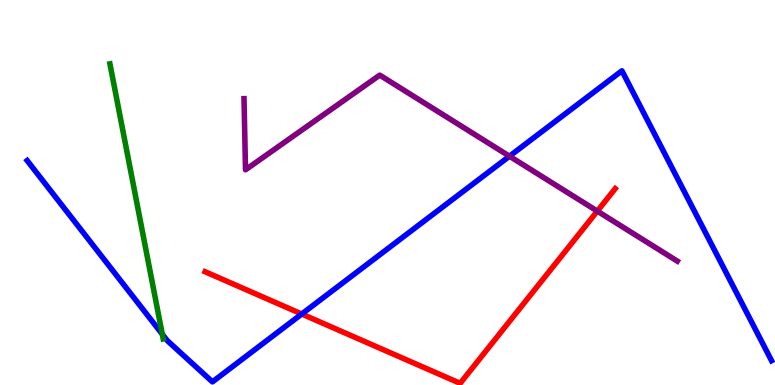[{'lines': ['blue', 'red'], 'intersections': [{'x': 3.89, 'y': 1.84}]}, {'lines': ['green', 'red'], 'intersections': []}, {'lines': ['purple', 'red'], 'intersections': [{'x': 7.71, 'y': 4.52}]}, {'lines': ['blue', 'green'], 'intersections': [{'x': 2.09, 'y': 1.32}]}, {'lines': ['blue', 'purple'], 'intersections': [{'x': 6.57, 'y': 5.94}]}, {'lines': ['green', 'purple'], 'intersections': []}]